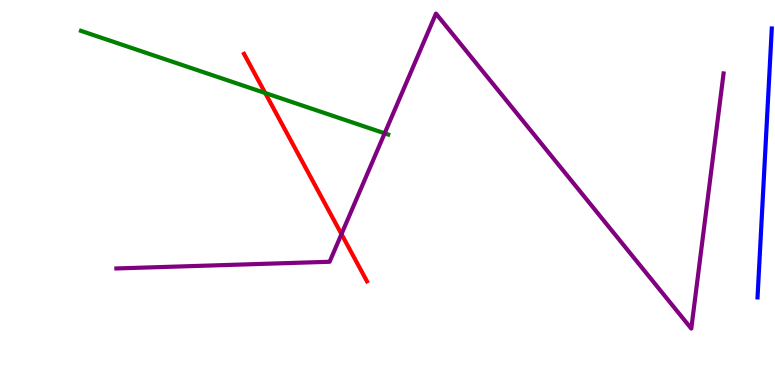[{'lines': ['blue', 'red'], 'intersections': []}, {'lines': ['green', 'red'], 'intersections': [{'x': 3.42, 'y': 7.58}]}, {'lines': ['purple', 'red'], 'intersections': [{'x': 4.41, 'y': 3.92}]}, {'lines': ['blue', 'green'], 'intersections': []}, {'lines': ['blue', 'purple'], 'intersections': []}, {'lines': ['green', 'purple'], 'intersections': [{'x': 4.96, 'y': 6.54}]}]